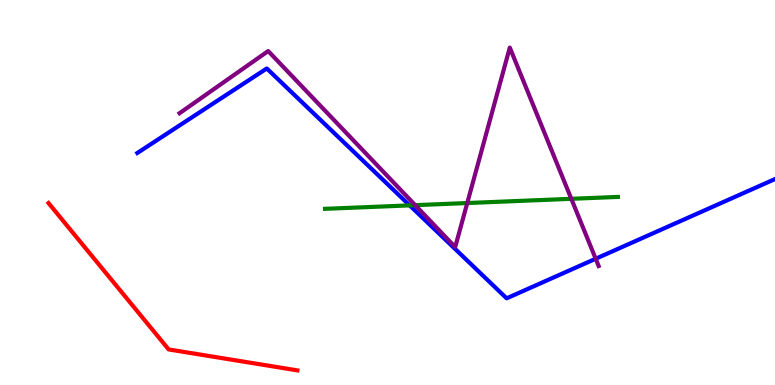[{'lines': ['blue', 'red'], 'intersections': []}, {'lines': ['green', 'red'], 'intersections': []}, {'lines': ['purple', 'red'], 'intersections': []}, {'lines': ['blue', 'green'], 'intersections': [{'x': 5.29, 'y': 4.67}]}, {'lines': ['blue', 'purple'], 'intersections': [{'x': 7.69, 'y': 3.28}]}, {'lines': ['green', 'purple'], 'intersections': [{'x': 5.36, 'y': 4.67}, {'x': 6.03, 'y': 4.73}, {'x': 7.37, 'y': 4.84}]}]